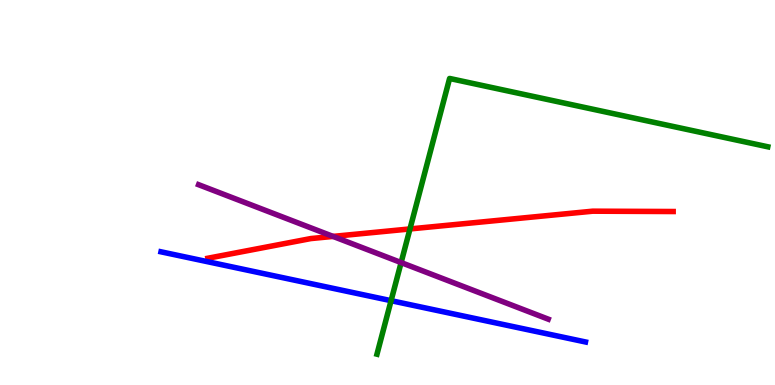[{'lines': ['blue', 'red'], 'intersections': []}, {'lines': ['green', 'red'], 'intersections': [{'x': 5.29, 'y': 4.05}]}, {'lines': ['purple', 'red'], 'intersections': [{'x': 4.3, 'y': 3.86}]}, {'lines': ['blue', 'green'], 'intersections': [{'x': 5.05, 'y': 2.19}]}, {'lines': ['blue', 'purple'], 'intersections': []}, {'lines': ['green', 'purple'], 'intersections': [{'x': 5.18, 'y': 3.18}]}]